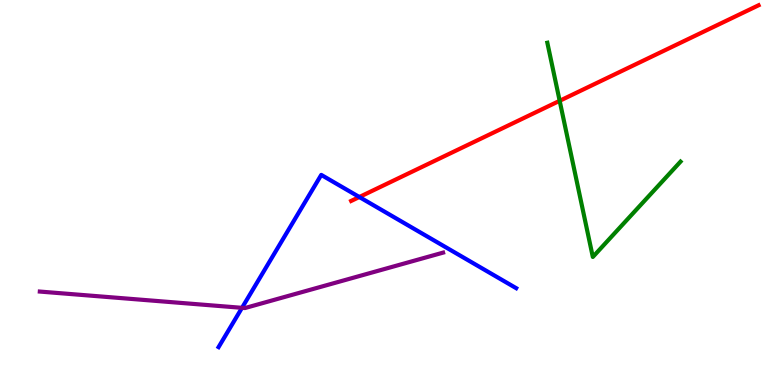[{'lines': ['blue', 'red'], 'intersections': [{'x': 4.64, 'y': 4.88}]}, {'lines': ['green', 'red'], 'intersections': [{'x': 7.22, 'y': 7.38}]}, {'lines': ['purple', 'red'], 'intersections': []}, {'lines': ['blue', 'green'], 'intersections': []}, {'lines': ['blue', 'purple'], 'intersections': [{'x': 3.12, 'y': 2.0}]}, {'lines': ['green', 'purple'], 'intersections': []}]